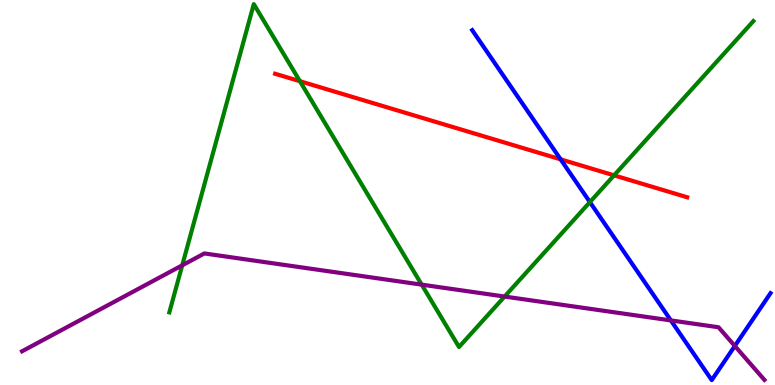[{'lines': ['blue', 'red'], 'intersections': [{'x': 7.23, 'y': 5.86}]}, {'lines': ['green', 'red'], 'intersections': [{'x': 3.87, 'y': 7.89}, {'x': 7.92, 'y': 5.45}]}, {'lines': ['purple', 'red'], 'intersections': []}, {'lines': ['blue', 'green'], 'intersections': [{'x': 7.61, 'y': 4.75}]}, {'lines': ['blue', 'purple'], 'intersections': [{'x': 8.66, 'y': 1.68}, {'x': 9.48, 'y': 1.01}]}, {'lines': ['green', 'purple'], 'intersections': [{'x': 2.35, 'y': 3.11}, {'x': 5.44, 'y': 2.61}, {'x': 6.51, 'y': 2.3}]}]